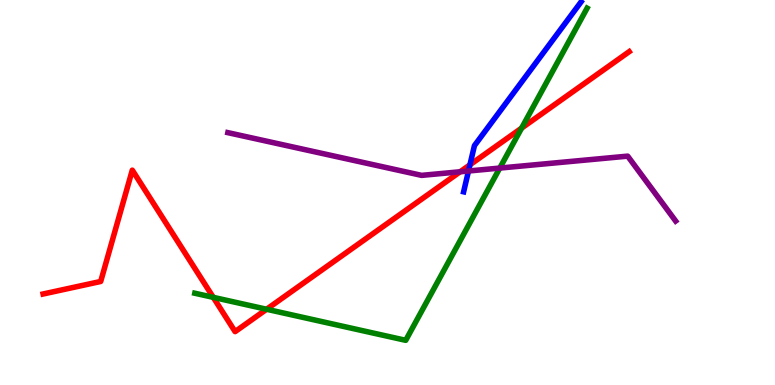[{'lines': ['blue', 'red'], 'intersections': [{'x': 6.06, 'y': 5.72}]}, {'lines': ['green', 'red'], 'intersections': [{'x': 2.75, 'y': 2.28}, {'x': 3.44, 'y': 1.97}, {'x': 6.73, 'y': 6.67}]}, {'lines': ['purple', 'red'], 'intersections': [{'x': 5.94, 'y': 5.54}]}, {'lines': ['blue', 'green'], 'intersections': []}, {'lines': ['blue', 'purple'], 'intersections': [{'x': 6.05, 'y': 5.56}]}, {'lines': ['green', 'purple'], 'intersections': [{'x': 6.45, 'y': 5.63}]}]